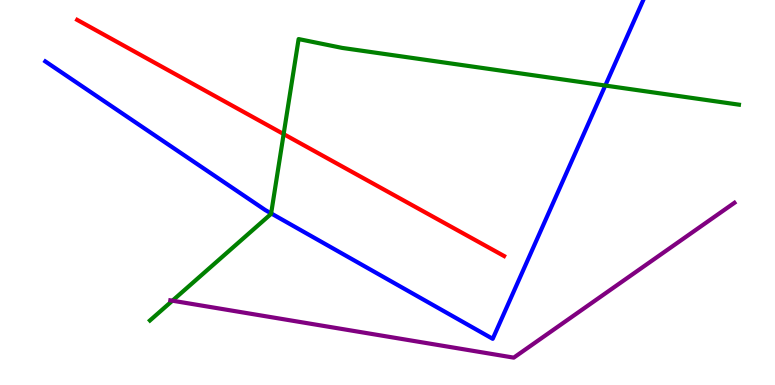[{'lines': ['blue', 'red'], 'intersections': []}, {'lines': ['green', 'red'], 'intersections': [{'x': 3.66, 'y': 6.52}]}, {'lines': ['purple', 'red'], 'intersections': []}, {'lines': ['blue', 'green'], 'intersections': [{'x': 3.5, 'y': 4.46}, {'x': 7.81, 'y': 7.78}]}, {'lines': ['blue', 'purple'], 'intersections': []}, {'lines': ['green', 'purple'], 'intersections': [{'x': 2.22, 'y': 2.19}]}]